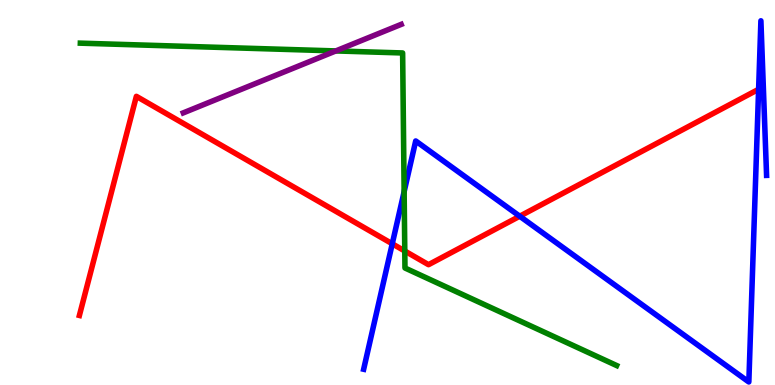[{'lines': ['blue', 'red'], 'intersections': [{'x': 5.06, 'y': 3.67}, {'x': 6.71, 'y': 4.38}, {'x': 9.79, 'y': 7.68}]}, {'lines': ['green', 'red'], 'intersections': [{'x': 5.22, 'y': 3.48}]}, {'lines': ['purple', 'red'], 'intersections': []}, {'lines': ['blue', 'green'], 'intersections': [{'x': 5.21, 'y': 5.02}]}, {'lines': ['blue', 'purple'], 'intersections': []}, {'lines': ['green', 'purple'], 'intersections': [{'x': 4.33, 'y': 8.68}]}]